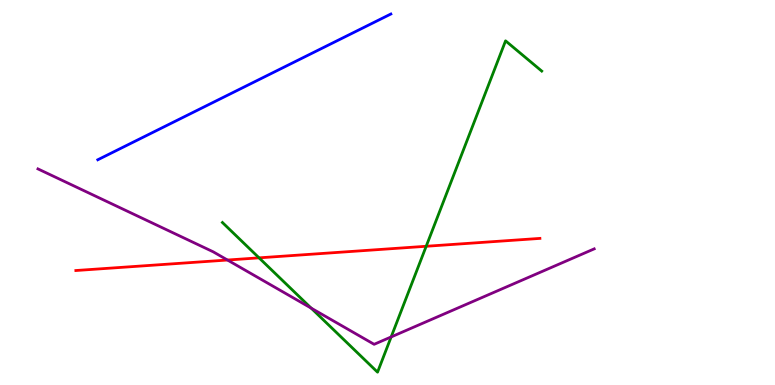[{'lines': ['blue', 'red'], 'intersections': []}, {'lines': ['green', 'red'], 'intersections': [{'x': 3.34, 'y': 3.3}, {'x': 5.5, 'y': 3.6}]}, {'lines': ['purple', 'red'], 'intersections': [{'x': 2.94, 'y': 3.25}]}, {'lines': ['blue', 'green'], 'intersections': []}, {'lines': ['blue', 'purple'], 'intersections': []}, {'lines': ['green', 'purple'], 'intersections': [{'x': 4.01, 'y': 2.0}, {'x': 5.05, 'y': 1.25}]}]